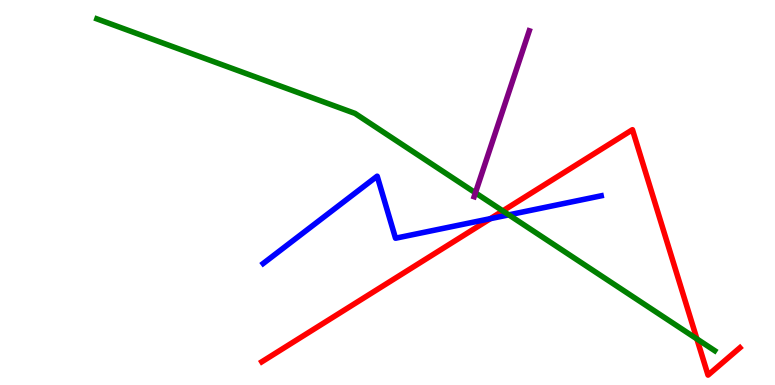[{'lines': ['blue', 'red'], 'intersections': [{'x': 6.33, 'y': 4.32}]}, {'lines': ['green', 'red'], 'intersections': [{'x': 6.49, 'y': 4.52}, {'x': 8.99, 'y': 1.2}]}, {'lines': ['purple', 'red'], 'intersections': []}, {'lines': ['blue', 'green'], 'intersections': [{'x': 6.57, 'y': 4.42}]}, {'lines': ['blue', 'purple'], 'intersections': []}, {'lines': ['green', 'purple'], 'intersections': [{'x': 6.13, 'y': 4.99}]}]